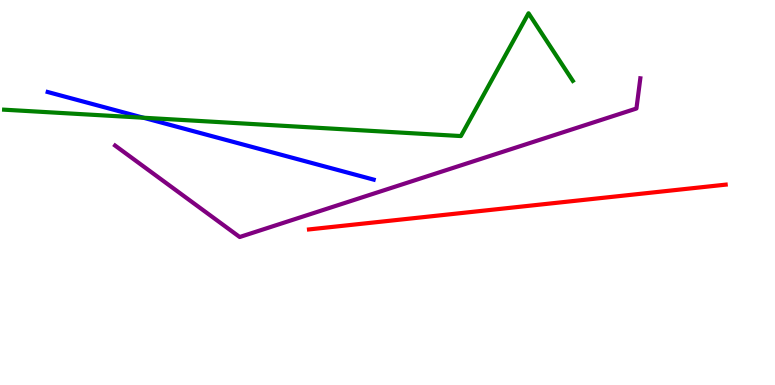[{'lines': ['blue', 'red'], 'intersections': []}, {'lines': ['green', 'red'], 'intersections': []}, {'lines': ['purple', 'red'], 'intersections': []}, {'lines': ['blue', 'green'], 'intersections': [{'x': 1.85, 'y': 6.94}]}, {'lines': ['blue', 'purple'], 'intersections': []}, {'lines': ['green', 'purple'], 'intersections': []}]